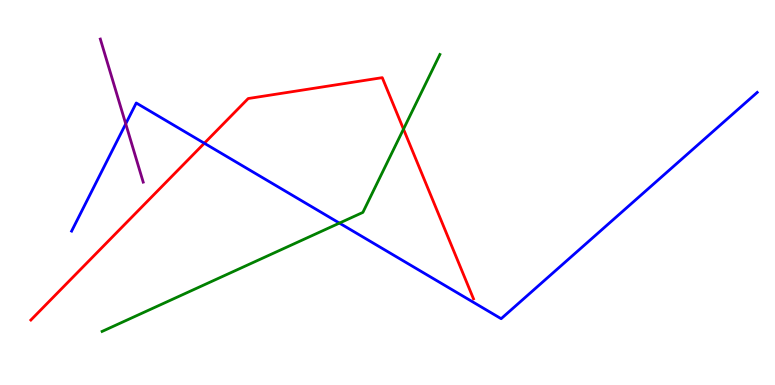[{'lines': ['blue', 'red'], 'intersections': [{'x': 2.64, 'y': 6.28}]}, {'lines': ['green', 'red'], 'intersections': [{'x': 5.21, 'y': 6.65}]}, {'lines': ['purple', 'red'], 'intersections': []}, {'lines': ['blue', 'green'], 'intersections': [{'x': 4.38, 'y': 4.21}]}, {'lines': ['blue', 'purple'], 'intersections': [{'x': 1.62, 'y': 6.78}]}, {'lines': ['green', 'purple'], 'intersections': []}]